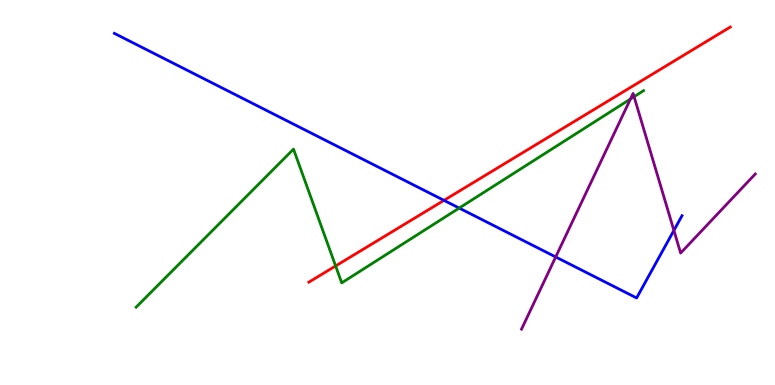[{'lines': ['blue', 'red'], 'intersections': [{'x': 5.73, 'y': 4.8}]}, {'lines': ['green', 'red'], 'intersections': [{'x': 4.33, 'y': 3.09}]}, {'lines': ['purple', 'red'], 'intersections': []}, {'lines': ['blue', 'green'], 'intersections': [{'x': 5.93, 'y': 4.6}]}, {'lines': ['blue', 'purple'], 'intersections': [{'x': 7.17, 'y': 3.33}, {'x': 8.7, 'y': 4.02}]}, {'lines': ['green', 'purple'], 'intersections': [{'x': 8.13, 'y': 7.43}, {'x': 8.18, 'y': 7.49}]}]